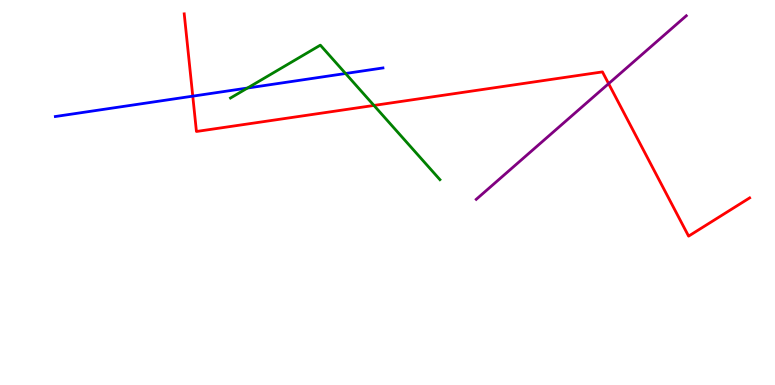[{'lines': ['blue', 'red'], 'intersections': [{'x': 2.49, 'y': 7.5}]}, {'lines': ['green', 'red'], 'intersections': [{'x': 4.83, 'y': 7.26}]}, {'lines': ['purple', 'red'], 'intersections': [{'x': 7.85, 'y': 7.83}]}, {'lines': ['blue', 'green'], 'intersections': [{'x': 3.19, 'y': 7.71}, {'x': 4.46, 'y': 8.09}]}, {'lines': ['blue', 'purple'], 'intersections': []}, {'lines': ['green', 'purple'], 'intersections': []}]